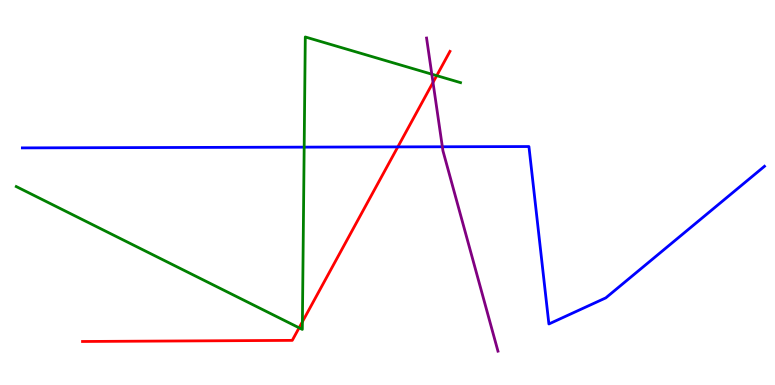[{'lines': ['blue', 'red'], 'intersections': [{'x': 5.13, 'y': 6.18}]}, {'lines': ['green', 'red'], 'intersections': [{'x': 3.86, 'y': 1.49}, {'x': 3.9, 'y': 1.64}, {'x': 5.64, 'y': 8.04}]}, {'lines': ['purple', 'red'], 'intersections': [{'x': 5.59, 'y': 7.86}]}, {'lines': ['blue', 'green'], 'intersections': [{'x': 3.92, 'y': 6.18}]}, {'lines': ['blue', 'purple'], 'intersections': [{'x': 5.71, 'y': 6.19}]}, {'lines': ['green', 'purple'], 'intersections': [{'x': 5.57, 'y': 8.07}]}]